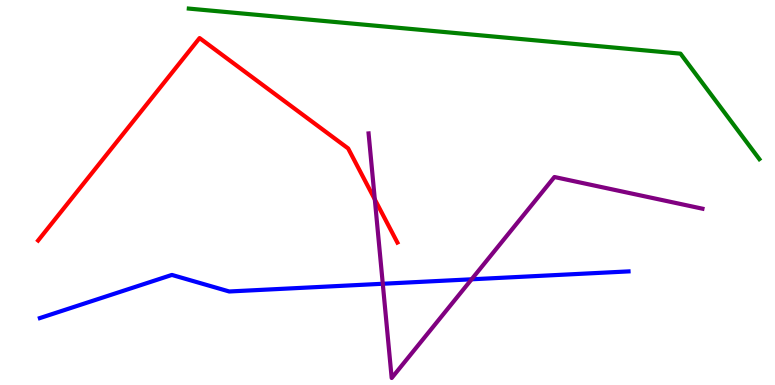[{'lines': ['blue', 'red'], 'intersections': []}, {'lines': ['green', 'red'], 'intersections': []}, {'lines': ['purple', 'red'], 'intersections': [{'x': 4.84, 'y': 4.82}]}, {'lines': ['blue', 'green'], 'intersections': []}, {'lines': ['blue', 'purple'], 'intersections': [{'x': 4.94, 'y': 2.63}, {'x': 6.09, 'y': 2.75}]}, {'lines': ['green', 'purple'], 'intersections': []}]